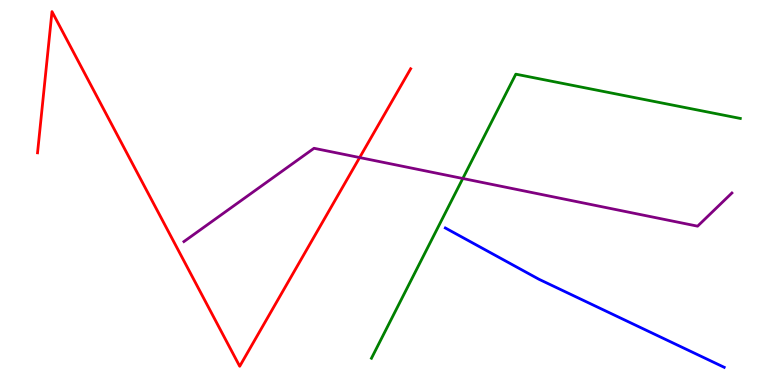[{'lines': ['blue', 'red'], 'intersections': []}, {'lines': ['green', 'red'], 'intersections': []}, {'lines': ['purple', 'red'], 'intersections': [{'x': 4.64, 'y': 5.91}]}, {'lines': ['blue', 'green'], 'intersections': []}, {'lines': ['blue', 'purple'], 'intersections': []}, {'lines': ['green', 'purple'], 'intersections': [{'x': 5.97, 'y': 5.36}]}]